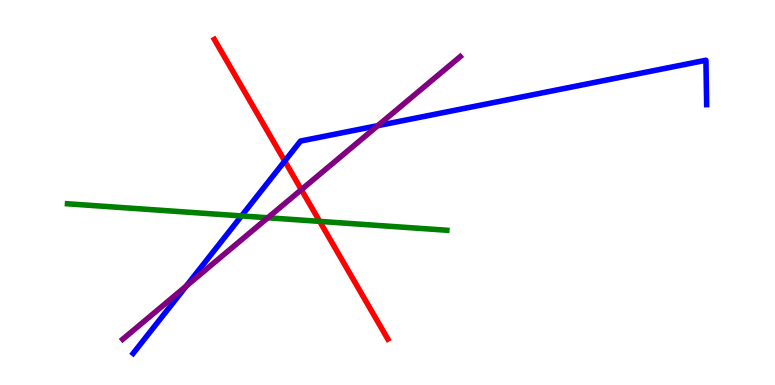[{'lines': ['blue', 'red'], 'intersections': [{'x': 3.67, 'y': 5.82}]}, {'lines': ['green', 'red'], 'intersections': [{'x': 4.13, 'y': 4.25}]}, {'lines': ['purple', 'red'], 'intersections': [{'x': 3.89, 'y': 5.07}]}, {'lines': ['blue', 'green'], 'intersections': [{'x': 3.12, 'y': 4.39}]}, {'lines': ['blue', 'purple'], 'intersections': [{'x': 2.4, 'y': 2.57}, {'x': 4.87, 'y': 6.74}]}, {'lines': ['green', 'purple'], 'intersections': [{'x': 3.46, 'y': 4.34}]}]